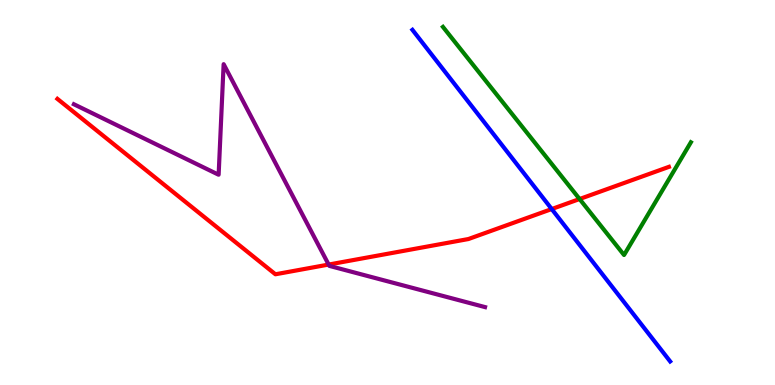[{'lines': ['blue', 'red'], 'intersections': [{'x': 7.12, 'y': 4.57}]}, {'lines': ['green', 'red'], 'intersections': [{'x': 7.48, 'y': 4.83}]}, {'lines': ['purple', 'red'], 'intersections': [{'x': 4.24, 'y': 3.13}]}, {'lines': ['blue', 'green'], 'intersections': []}, {'lines': ['blue', 'purple'], 'intersections': []}, {'lines': ['green', 'purple'], 'intersections': []}]